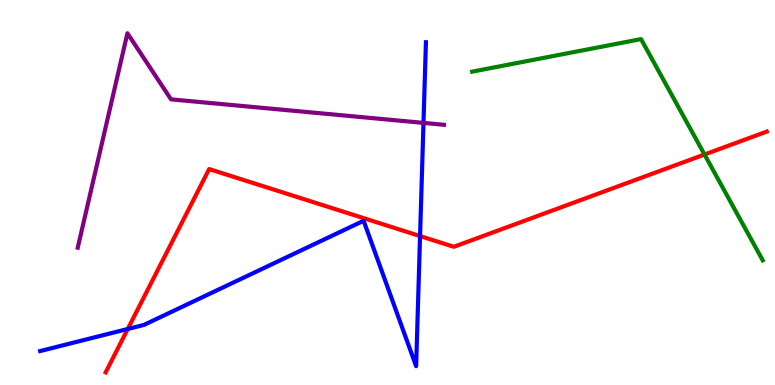[{'lines': ['blue', 'red'], 'intersections': [{'x': 1.65, 'y': 1.45}, {'x': 5.42, 'y': 3.87}]}, {'lines': ['green', 'red'], 'intersections': [{'x': 9.09, 'y': 5.99}]}, {'lines': ['purple', 'red'], 'intersections': []}, {'lines': ['blue', 'green'], 'intersections': []}, {'lines': ['blue', 'purple'], 'intersections': [{'x': 5.46, 'y': 6.81}]}, {'lines': ['green', 'purple'], 'intersections': []}]